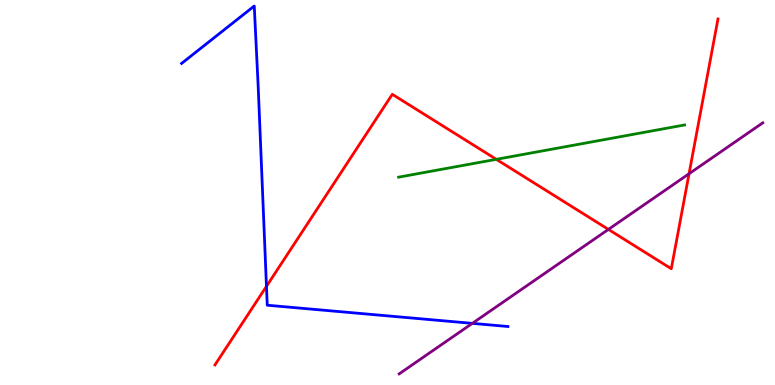[{'lines': ['blue', 'red'], 'intersections': [{'x': 3.44, 'y': 2.56}]}, {'lines': ['green', 'red'], 'intersections': [{'x': 6.4, 'y': 5.86}]}, {'lines': ['purple', 'red'], 'intersections': [{'x': 7.85, 'y': 4.04}, {'x': 8.89, 'y': 5.49}]}, {'lines': ['blue', 'green'], 'intersections': []}, {'lines': ['blue', 'purple'], 'intersections': [{'x': 6.09, 'y': 1.6}]}, {'lines': ['green', 'purple'], 'intersections': []}]